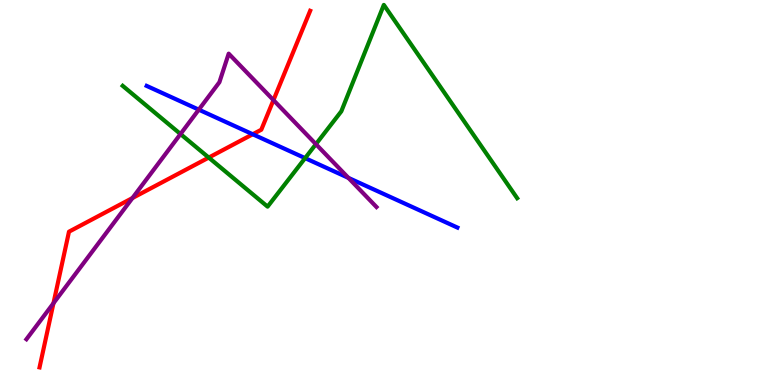[{'lines': ['blue', 'red'], 'intersections': [{'x': 3.26, 'y': 6.51}]}, {'lines': ['green', 'red'], 'intersections': [{'x': 2.69, 'y': 5.91}]}, {'lines': ['purple', 'red'], 'intersections': [{'x': 0.69, 'y': 2.12}, {'x': 1.71, 'y': 4.86}, {'x': 3.53, 'y': 7.4}]}, {'lines': ['blue', 'green'], 'intersections': [{'x': 3.94, 'y': 5.89}]}, {'lines': ['blue', 'purple'], 'intersections': [{'x': 2.57, 'y': 7.15}, {'x': 4.5, 'y': 5.38}]}, {'lines': ['green', 'purple'], 'intersections': [{'x': 2.33, 'y': 6.52}, {'x': 4.08, 'y': 6.26}]}]